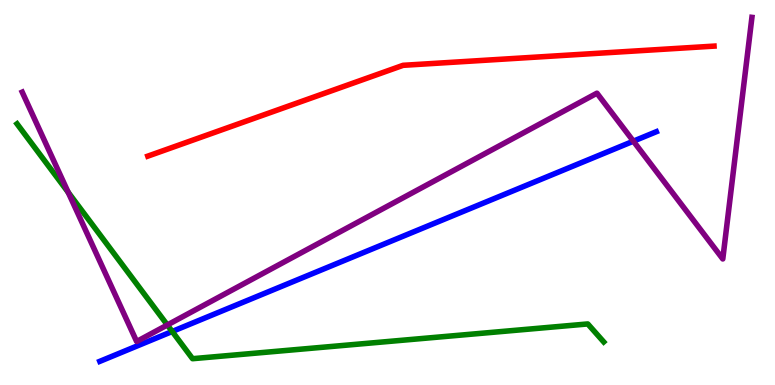[{'lines': ['blue', 'red'], 'intersections': []}, {'lines': ['green', 'red'], 'intersections': []}, {'lines': ['purple', 'red'], 'intersections': []}, {'lines': ['blue', 'green'], 'intersections': [{'x': 2.22, 'y': 1.39}]}, {'lines': ['blue', 'purple'], 'intersections': [{'x': 8.17, 'y': 6.33}]}, {'lines': ['green', 'purple'], 'intersections': [{'x': 0.88, 'y': 5.01}, {'x': 2.16, 'y': 1.56}]}]